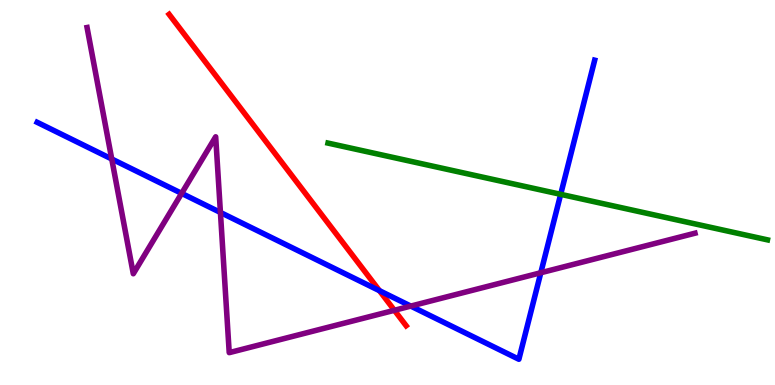[{'lines': ['blue', 'red'], 'intersections': [{'x': 4.9, 'y': 2.45}]}, {'lines': ['green', 'red'], 'intersections': []}, {'lines': ['purple', 'red'], 'intersections': [{'x': 5.09, 'y': 1.94}]}, {'lines': ['blue', 'green'], 'intersections': [{'x': 7.23, 'y': 4.95}]}, {'lines': ['blue', 'purple'], 'intersections': [{'x': 1.44, 'y': 5.87}, {'x': 2.34, 'y': 4.98}, {'x': 2.84, 'y': 4.48}, {'x': 5.3, 'y': 2.05}, {'x': 6.98, 'y': 2.92}]}, {'lines': ['green', 'purple'], 'intersections': []}]